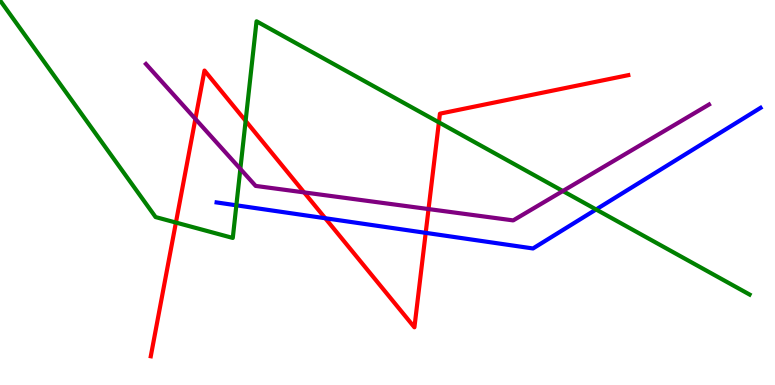[{'lines': ['blue', 'red'], 'intersections': [{'x': 4.2, 'y': 4.33}, {'x': 5.49, 'y': 3.95}]}, {'lines': ['green', 'red'], 'intersections': [{'x': 2.27, 'y': 4.22}, {'x': 3.17, 'y': 6.86}, {'x': 5.66, 'y': 6.82}]}, {'lines': ['purple', 'red'], 'intersections': [{'x': 2.52, 'y': 6.91}, {'x': 3.92, 'y': 5.0}, {'x': 5.53, 'y': 4.57}]}, {'lines': ['blue', 'green'], 'intersections': [{'x': 3.05, 'y': 4.67}, {'x': 7.69, 'y': 4.56}]}, {'lines': ['blue', 'purple'], 'intersections': []}, {'lines': ['green', 'purple'], 'intersections': [{'x': 3.1, 'y': 5.61}, {'x': 7.26, 'y': 5.04}]}]